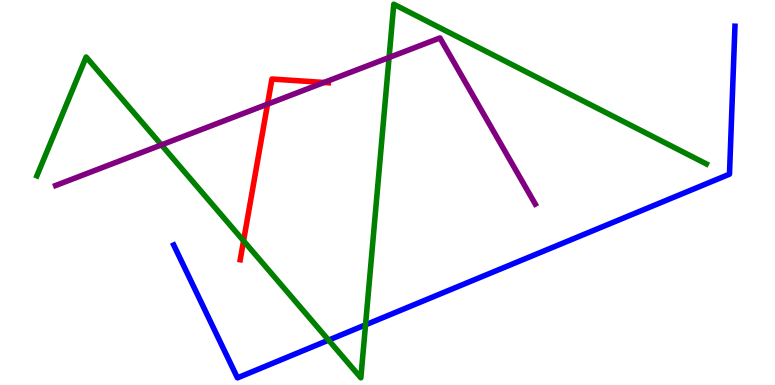[{'lines': ['blue', 'red'], 'intersections': []}, {'lines': ['green', 'red'], 'intersections': [{'x': 3.14, 'y': 3.74}]}, {'lines': ['purple', 'red'], 'intersections': [{'x': 3.45, 'y': 7.29}, {'x': 4.18, 'y': 7.86}]}, {'lines': ['blue', 'green'], 'intersections': [{'x': 4.24, 'y': 1.17}, {'x': 4.72, 'y': 1.56}]}, {'lines': ['blue', 'purple'], 'intersections': []}, {'lines': ['green', 'purple'], 'intersections': [{'x': 2.08, 'y': 6.24}, {'x': 5.02, 'y': 8.51}]}]